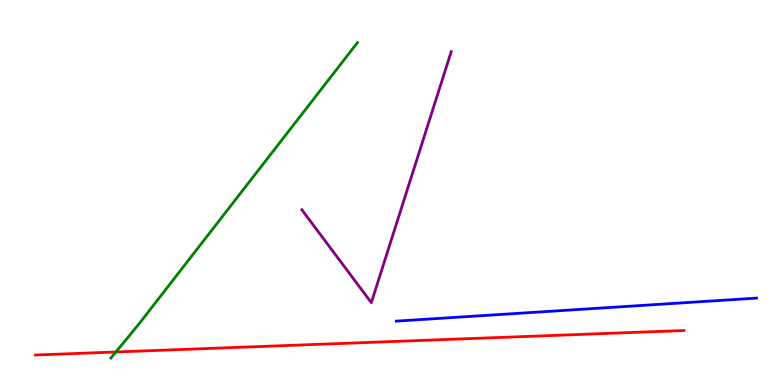[{'lines': ['blue', 'red'], 'intersections': []}, {'lines': ['green', 'red'], 'intersections': [{'x': 1.5, 'y': 0.858}]}, {'lines': ['purple', 'red'], 'intersections': []}, {'lines': ['blue', 'green'], 'intersections': []}, {'lines': ['blue', 'purple'], 'intersections': []}, {'lines': ['green', 'purple'], 'intersections': []}]